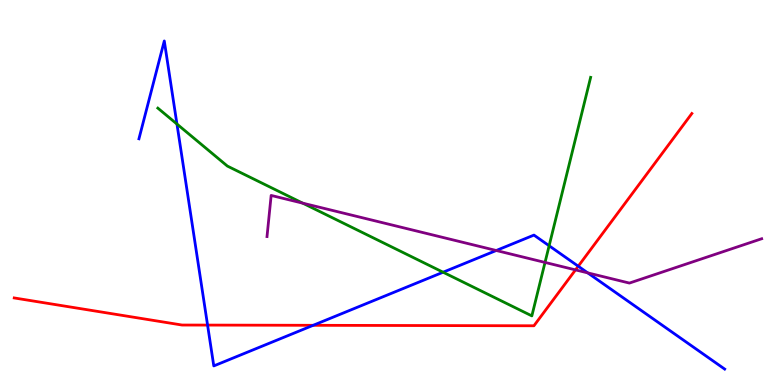[{'lines': ['blue', 'red'], 'intersections': [{'x': 2.68, 'y': 1.56}, {'x': 4.04, 'y': 1.55}, {'x': 7.46, 'y': 3.09}]}, {'lines': ['green', 'red'], 'intersections': []}, {'lines': ['purple', 'red'], 'intersections': [{'x': 7.43, 'y': 2.99}]}, {'lines': ['blue', 'green'], 'intersections': [{'x': 2.28, 'y': 6.78}, {'x': 5.72, 'y': 2.93}, {'x': 7.09, 'y': 3.62}]}, {'lines': ['blue', 'purple'], 'intersections': [{'x': 6.4, 'y': 3.49}, {'x': 7.58, 'y': 2.91}]}, {'lines': ['green', 'purple'], 'intersections': [{'x': 3.91, 'y': 4.72}, {'x': 7.03, 'y': 3.18}]}]